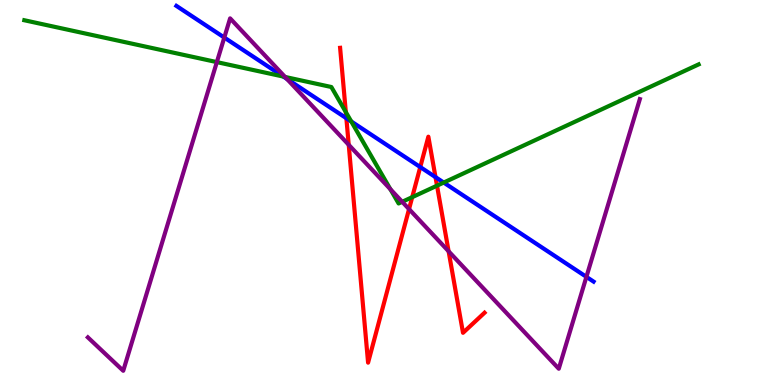[{'lines': ['blue', 'red'], 'intersections': [{'x': 4.47, 'y': 6.93}, {'x': 5.42, 'y': 5.66}, {'x': 5.62, 'y': 5.4}]}, {'lines': ['green', 'red'], 'intersections': [{'x': 4.46, 'y': 7.09}, {'x': 5.32, 'y': 4.88}, {'x': 5.64, 'y': 5.18}]}, {'lines': ['purple', 'red'], 'intersections': [{'x': 4.5, 'y': 6.24}, {'x': 5.28, 'y': 4.57}, {'x': 5.79, 'y': 3.47}]}, {'lines': ['blue', 'green'], 'intersections': [{'x': 3.66, 'y': 8.01}, {'x': 4.53, 'y': 6.85}, {'x': 5.73, 'y': 5.26}]}, {'lines': ['blue', 'purple'], 'intersections': [{'x': 2.89, 'y': 9.02}, {'x': 3.7, 'y': 7.95}, {'x': 7.57, 'y': 2.81}]}, {'lines': ['green', 'purple'], 'intersections': [{'x': 2.8, 'y': 8.39}, {'x': 3.68, 'y': 8.0}, {'x': 5.04, 'y': 5.08}, {'x': 5.19, 'y': 4.76}]}]